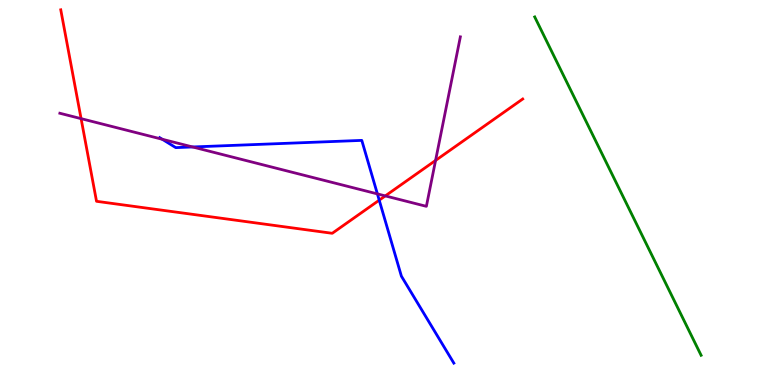[{'lines': ['blue', 'red'], 'intersections': [{'x': 4.89, 'y': 4.8}]}, {'lines': ['green', 'red'], 'intersections': []}, {'lines': ['purple', 'red'], 'intersections': [{'x': 1.05, 'y': 6.92}, {'x': 4.97, 'y': 4.91}, {'x': 5.62, 'y': 5.83}]}, {'lines': ['blue', 'green'], 'intersections': []}, {'lines': ['blue', 'purple'], 'intersections': [{'x': 2.09, 'y': 6.38}, {'x': 2.49, 'y': 6.18}, {'x': 4.87, 'y': 4.96}]}, {'lines': ['green', 'purple'], 'intersections': []}]